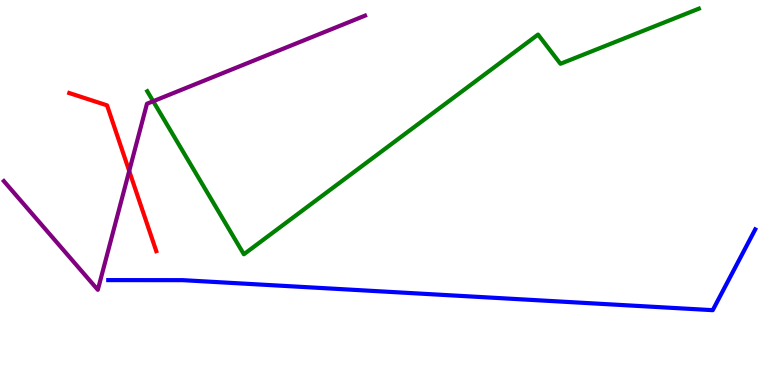[{'lines': ['blue', 'red'], 'intersections': []}, {'lines': ['green', 'red'], 'intersections': []}, {'lines': ['purple', 'red'], 'intersections': [{'x': 1.67, 'y': 5.56}]}, {'lines': ['blue', 'green'], 'intersections': []}, {'lines': ['blue', 'purple'], 'intersections': []}, {'lines': ['green', 'purple'], 'intersections': [{'x': 1.98, 'y': 7.37}]}]